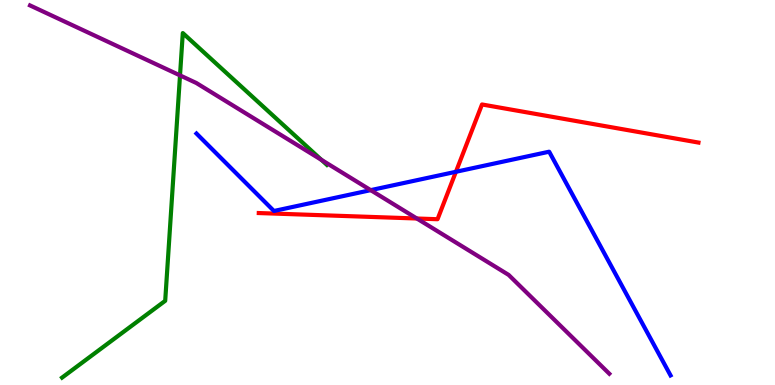[{'lines': ['blue', 'red'], 'intersections': [{'x': 5.88, 'y': 5.54}]}, {'lines': ['green', 'red'], 'intersections': []}, {'lines': ['purple', 'red'], 'intersections': [{'x': 5.38, 'y': 4.32}]}, {'lines': ['blue', 'green'], 'intersections': []}, {'lines': ['blue', 'purple'], 'intersections': [{'x': 4.78, 'y': 5.06}]}, {'lines': ['green', 'purple'], 'intersections': [{'x': 2.32, 'y': 8.04}, {'x': 4.15, 'y': 5.85}]}]